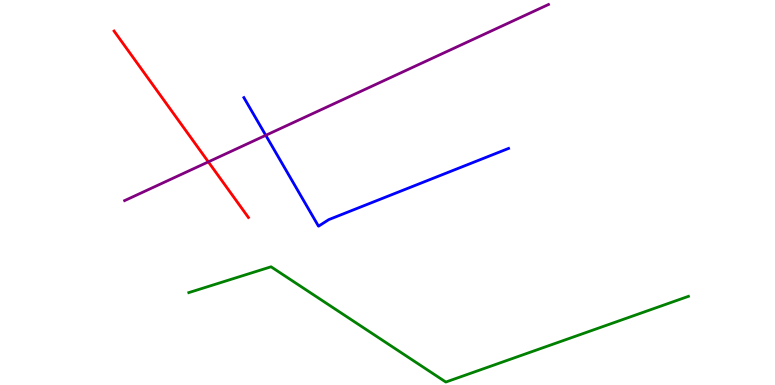[{'lines': ['blue', 'red'], 'intersections': []}, {'lines': ['green', 'red'], 'intersections': []}, {'lines': ['purple', 'red'], 'intersections': [{'x': 2.69, 'y': 5.8}]}, {'lines': ['blue', 'green'], 'intersections': []}, {'lines': ['blue', 'purple'], 'intersections': [{'x': 3.43, 'y': 6.49}]}, {'lines': ['green', 'purple'], 'intersections': []}]